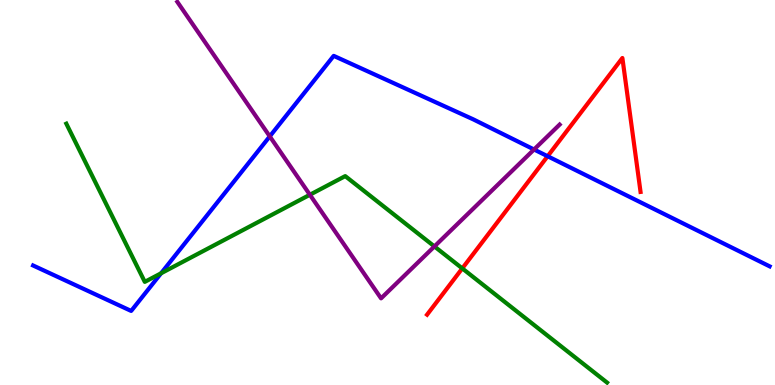[{'lines': ['blue', 'red'], 'intersections': [{'x': 7.07, 'y': 5.94}]}, {'lines': ['green', 'red'], 'intersections': [{'x': 5.96, 'y': 3.03}]}, {'lines': ['purple', 'red'], 'intersections': []}, {'lines': ['blue', 'green'], 'intersections': [{'x': 2.08, 'y': 2.9}]}, {'lines': ['blue', 'purple'], 'intersections': [{'x': 3.48, 'y': 6.46}, {'x': 6.89, 'y': 6.12}]}, {'lines': ['green', 'purple'], 'intersections': [{'x': 4.0, 'y': 4.94}, {'x': 5.61, 'y': 3.6}]}]